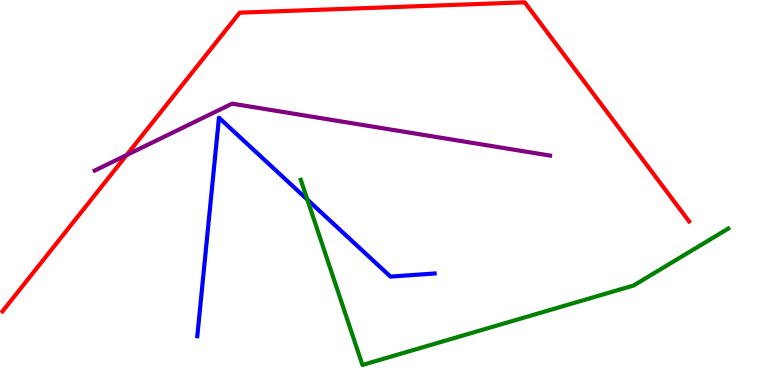[{'lines': ['blue', 'red'], 'intersections': []}, {'lines': ['green', 'red'], 'intersections': []}, {'lines': ['purple', 'red'], 'intersections': [{'x': 1.63, 'y': 5.97}]}, {'lines': ['blue', 'green'], 'intersections': [{'x': 3.97, 'y': 4.82}]}, {'lines': ['blue', 'purple'], 'intersections': []}, {'lines': ['green', 'purple'], 'intersections': []}]